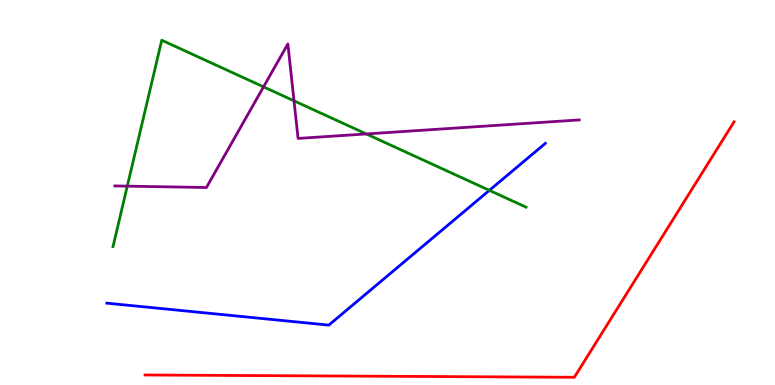[{'lines': ['blue', 'red'], 'intersections': []}, {'lines': ['green', 'red'], 'intersections': []}, {'lines': ['purple', 'red'], 'intersections': []}, {'lines': ['blue', 'green'], 'intersections': [{'x': 6.31, 'y': 5.06}]}, {'lines': ['blue', 'purple'], 'intersections': []}, {'lines': ['green', 'purple'], 'intersections': [{'x': 1.64, 'y': 5.16}, {'x': 3.4, 'y': 7.74}, {'x': 3.79, 'y': 7.38}, {'x': 4.73, 'y': 6.52}]}]